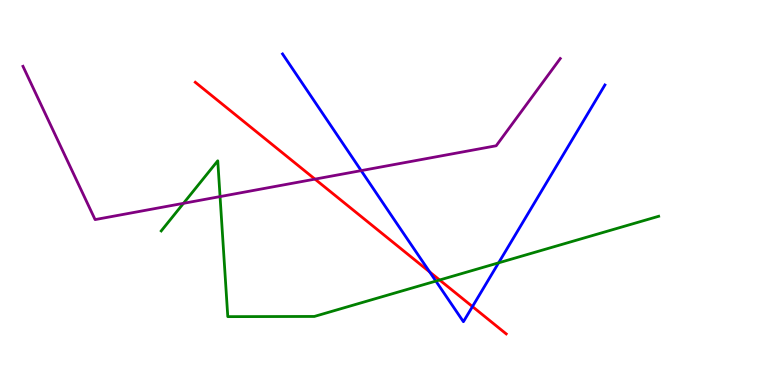[{'lines': ['blue', 'red'], 'intersections': [{'x': 5.54, 'y': 2.94}, {'x': 6.1, 'y': 2.04}]}, {'lines': ['green', 'red'], 'intersections': [{'x': 5.67, 'y': 2.73}]}, {'lines': ['purple', 'red'], 'intersections': [{'x': 4.06, 'y': 5.35}]}, {'lines': ['blue', 'green'], 'intersections': [{'x': 5.62, 'y': 2.7}, {'x': 6.43, 'y': 3.17}]}, {'lines': ['blue', 'purple'], 'intersections': [{'x': 4.66, 'y': 5.57}]}, {'lines': ['green', 'purple'], 'intersections': [{'x': 2.37, 'y': 4.72}, {'x': 2.84, 'y': 4.89}]}]